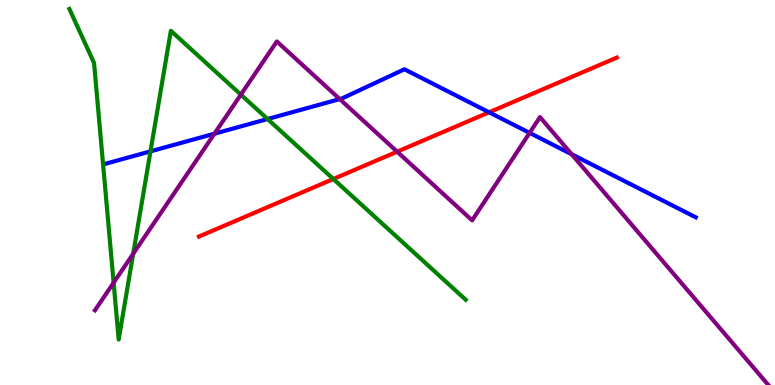[{'lines': ['blue', 'red'], 'intersections': [{'x': 6.31, 'y': 7.08}]}, {'lines': ['green', 'red'], 'intersections': [{'x': 4.3, 'y': 5.35}]}, {'lines': ['purple', 'red'], 'intersections': [{'x': 5.12, 'y': 6.06}]}, {'lines': ['blue', 'green'], 'intersections': [{'x': 1.94, 'y': 6.07}, {'x': 3.45, 'y': 6.91}]}, {'lines': ['blue', 'purple'], 'intersections': [{'x': 2.77, 'y': 6.53}, {'x': 4.38, 'y': 7.43}, {'x': 6.83, 'y': 6.55}, {'x': 7.38, 'y': 5.99}]}, {'lines': ['green', 'purple'], 'intersections': [{'x': 1.47, 'y': 2.66}, {'x': 1.72, 'y': 3.41}, {'x': 3.11, 'y': 7.54}]}]